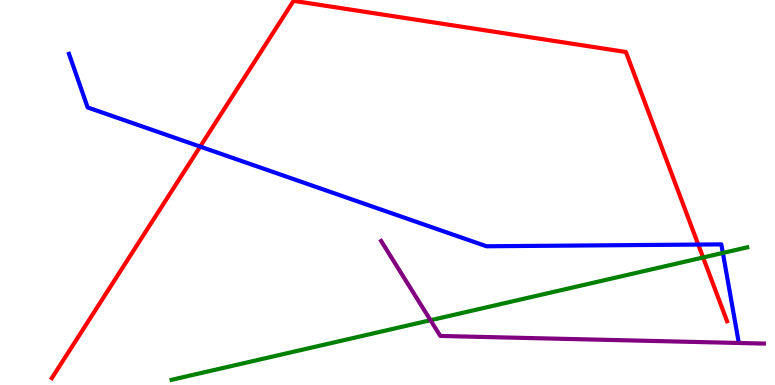[{'lines': ['blue', 'red'], 'intersections': [{'x': 2.58, 'y': 6.19}, {'x': 9.01, 'y': 3.65}]}, {'lines': ['green', 'red'], 'intersections': [{'x': 9.07, 'y': 3.31}]}, {'lines': ['purple', 'red'], 'intersections': []}, {'lines': ['blue', 'green'], 'intersections': [{'x': 9.33, 'y': 3.43}]}, {'lines': ['blue', 'purple'], 'intersections': []}, {'lines': ['green', 'purple'], 'intersections': [{'x': 5.55, 'y': 1.68}]}]